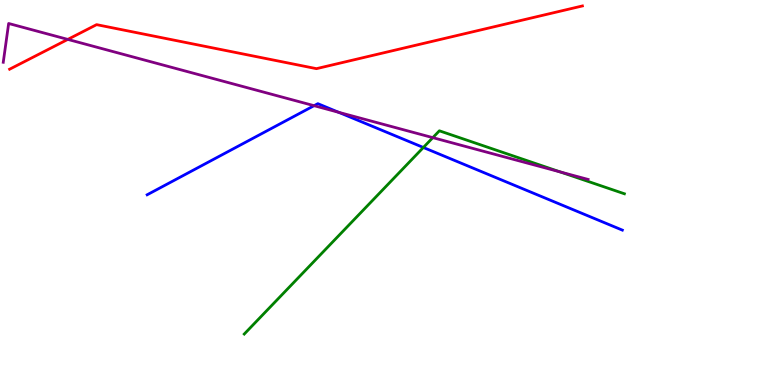[{'lines': ['blue', 'red'], 'intersections': []}, {'lines': ['green', 'red'], 'intersections': []}, {'lines': ['purple', 'red'], 'intersections': [{'x': 0.875, 'y': 8.98}]}, {'lines': ['blue', 'green'], 'intersections': [{'x': 5.46, 'y': 6.17}]}, {'lines': ['blue', 'purple'], 'intersections': [{'x': 4.05, 'y': 7.25}, {'x': 4.37, 'y': 7.08}]}, {'lines': ['green', 'purple'], 'intersections': [{'x': 5.58, 'y': 6.42}, {'x': 7.23, 'y': 5.53}]}]